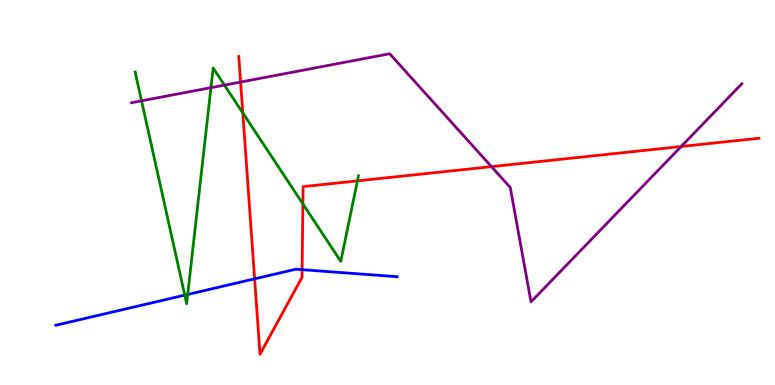[{'lines': ['blue', 'red'], 'intersections': [{'x': 3.29, 'y': 2.76}, {'x': 3.9, 'y': 3.0}]}, {'lines': ['green', 'red'], 'intersections': [{'x': 3.13, 'y': 7.07}, {'x': 3.91, 'y': 4.7}, {'x': 4.61, 'y': 5.3}]}, {'lines': ['purple', 'red'], 'intersections': [{'x': 3.1, 'y': 7.87}, {'x': 6.34, 'y': 5.67}, {'x': 8.79, 'y': 6.19}]}, {'lines': ['blue', 'green'], 'intersections': [{'x': 2.38, 'y': 2.33}, {'x': 2.42, 'y': 2.35}]}, {'lines': ['blue', 'purple'], 'intersections': []}, {'lines': ['green', 'purple'], 'intersections': [{'x': 1.83, 'y': 7.38}, {'x': 2.72, 'y': 7.72}, {'x': 2.9, 'y': 7.79}]}]